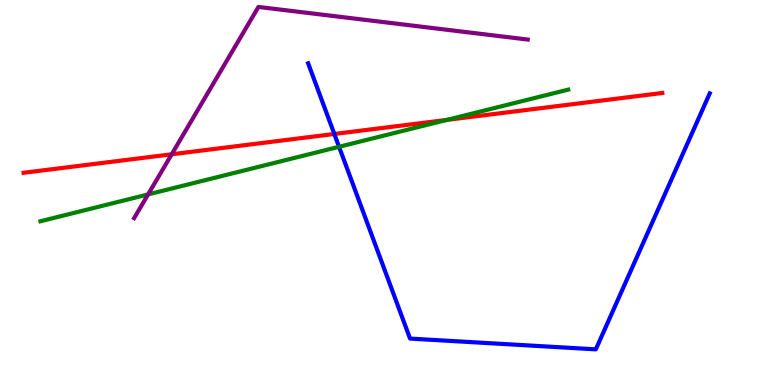[{'lines': ['blue', 'red'], 'intersections': [{'x': 4.31, 'y': 6.52}]}, {'lines': ['green', 'red'], 'intersections': [{'x': 5.77, 'y': 6.89}]}, {'lines': ['purple', 'red'], 'intersections': [{'x': 2.22, 'y': 5.99}]}, {'lines': ['blue', 'green'], 'intersections': [{'x': 4.37, 'y': 6.19}]}, {'lines': ['blue', 'purple'], 'intersections': []}, {'lines': ['green', 'purple'], 'intersections': [{'x': 1.91, 'y': 4.95}]}]